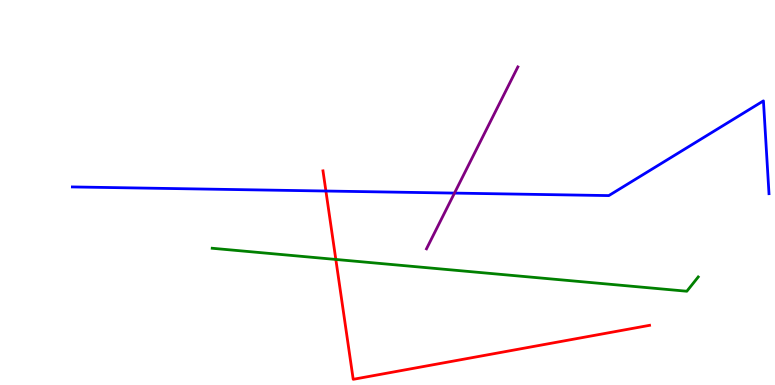[{'lines': ['blue', 'red'], 'intersections': [{'x': 4.21, 'y': 5.04}]}, {'lines': ['green', 'red'], 'intersections': [{'x': 4.33, 'y': 3.26}]}, {'lines': ['purple', 'red'], 'intersections': []}, {'lines': ['blue', 'green'], 'intersections': []}, {'lines': ['blue', 'purple'], 'intersections': [{'x': 5.86, 'y': 4.98}]}, {'lines': ['green', 'purple'], 'intersections': []}]